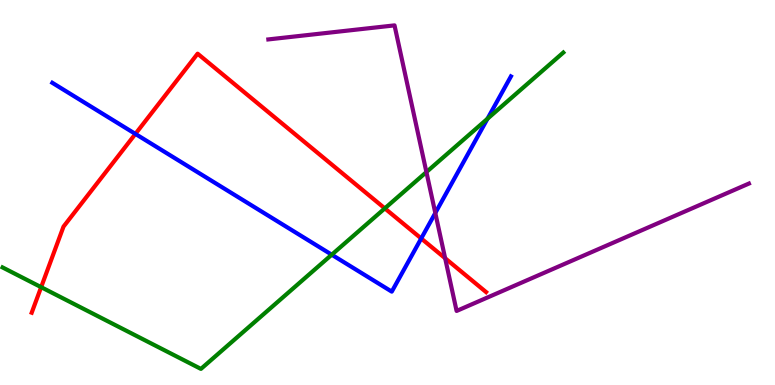[{'lines': ['blue', 'red'], 'intersections': [{'x': 1.75, 'y': 6.52}, {'x': 5.43, 'y': 3.81}]}, {'lines': ['green', 'red'], 'intersections': [{'x': 0.531, 'y': 2.54}, {'x': 4.97, 'y': 4.59}]}, {'lines': ['purple', 'red'], 'intersections': [{'x': 5.74, 'y': 3.29}]}, {'lines': ['blue', 'green'], 'intersections': [{'x': 4.28, 'y': 3.38}, {'x': 6.29, 'y': 6.92}]}, {'lines': ['blue', 'purple'], 'intersections': [{'x': 5.62, 'y': 4.47}]}, {'lines': ['green', 'purple'], 'intersections': [{'x': 5.5, 'y': 5.53}]}]